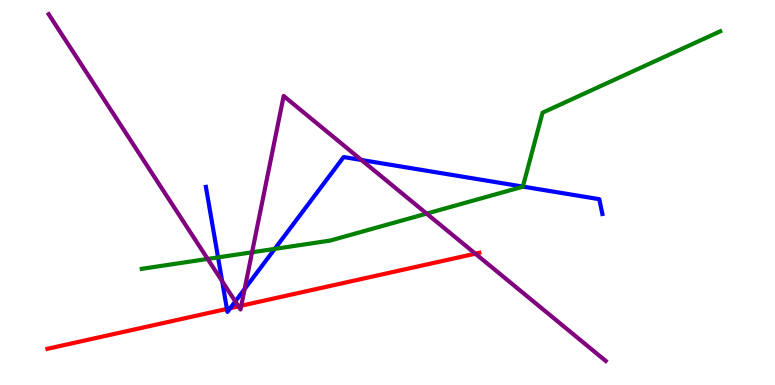[{'lines': ['blue', 'red'], 'intersections': [{'x': 2.93, 'y': 1.98}, {'x': 2.97, 'y': 2.0}]}, {'lines': ['green', 'red'], 'intersections': []}, {'lines': ['purple', 'red'], 'intersections': [{'x': 3.08, 'y': 2.04}, {'x': 3.11, 'y': 2.06}, {'x': 6.13, 'y': 3.41}]}, {'lines': ['blue', 'green'], 'intersections': [{'x': 2.81, 'y': 3.31}, {'x': 3.54, 'y': 3.54}, {'x': 6.75, 'y': 5.15}]}, {'lines': ['blue', 'purple'], 'intersections': [{'x': 2.87, 'y': 2.7}, {'x': 3.04, 'y': 2.17}, {'x': 3.16, 'y': 2.49}, {'x': 4.66, 'y': 5.84}]}, {'lines': ['green', 'purple'], 'intersections': [{'x': 2.68, 'y': 3.27}, {'x': 3.25, 'y': 3.45}, {'x': 5.5, 'y': 4.45}]}]